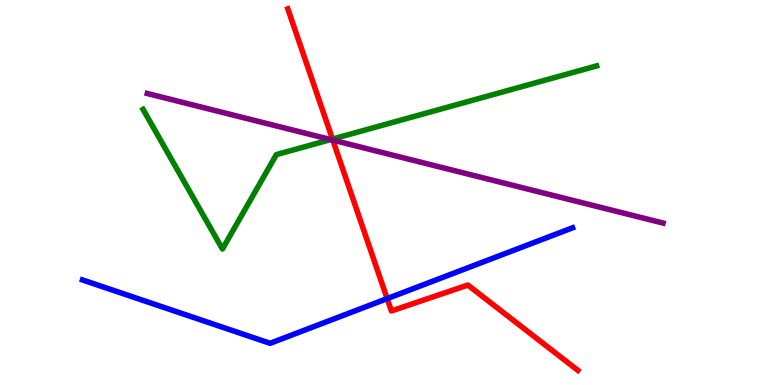[{'lines': ['blue', 'red'], 'intersections': [{'x': 5.0, 'y': 2.24}]}, {'lines': ['green', 'red'], 'intersections': [{'x': 4.29, 'y': 6.39}]}, {'lines': ['purple', 'red'], 'intersections': [{'x': 4.29, 'y': 6.36}]}, {'lines': ['blue', 'green'], 'intersections': []}, {'lines': ['blue', 'purple'], 'intersections': []}, {'lines': ['green', 'purple'], 'intersections': [{'x': 4.27, 'y': 6.37}]}]